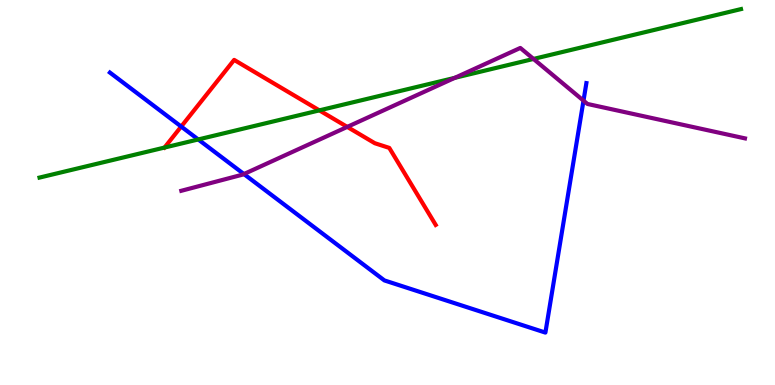[{'lines': ['blue', 'red'], 'intersections': [{'x': 2.34, 'y': 6.71}]}, {'lines': ['green', 'red'], 'intersections': [{'x': 2.12, 'y': 6.17}, {'x': 4.12, 'y': 7.13}]}, {'lines': ['purple', 'red'], 'intersections': [{'x': 4.48, 'y': 6.7}]}, {'lines': ['blue', 'green'], 'intersections': [{'x': 2.56, 'y': 6.38}]}, {'lines': ['blue', 'purple'], 'intersections': [{'x': 3.15, 'y': 5.48}, {'x': 7.53, 'y': 7.39}]}, {'lines': ['green', 'purple'], 'intersections': [{'x': 5.87, 'y': 7.98}, {'x': 6.88, 'y': 8.47}]}]